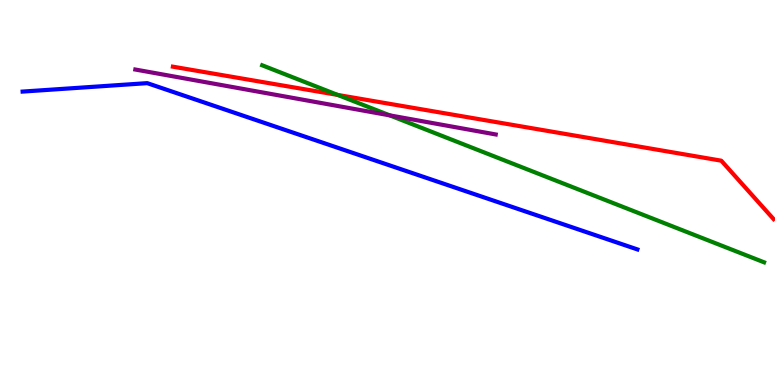[{'lines': ['blue', 'red'], 'intersections': []}, {'lines': ['green', 'red'], 'intersections': [{'x': 4.36, 'y': 7.53}]}, {'lines': ['purple', 'red'], 'intersections': []}, {'lines': ['blue', 'green'], 'intersections': []}, {'lines': ['blue', 'purple'], 'intersections': []}, {'lines': ['green', 'purple'], 'intersections': [{'x': 5.03, 'y': 7.0}]}]